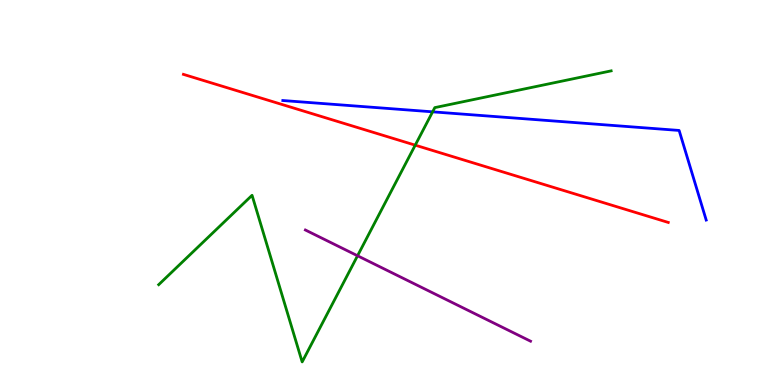[{'lines': ['blue', 'red'], 'intersections': []}, {'lines': ['green', 'red'], 'intersections': [{'x': 5.36, 'y': 6.23}]}, {'lines': ['purple', 'red'], 'intersections': []}, {'lines': ['blue', 'green'], 'intersections': [{'x': 5.58, 'y': 7.1}]}, {'lines': ['blue', 'purple'], 'intersections': []}, {'lines': ['green', 'purple'], 'intersections': [{'x': 4.61, 'y': 3.36}]}]